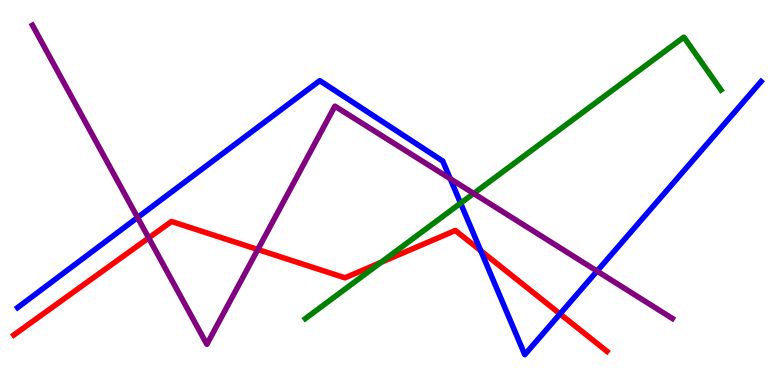[{'lines': ['blue', 'red'], 'intersections': [{'x': 6.2, 'y': 3.49}, {'x': 7.23, 'y': 1.85}]}, {'lines': ['green', 'red'], 'intersections': [{'x': 4.92, 'y': 3.19}]}, {'lines': ['purple', 'red'], 'intersections': [{'x': 1.92, 'y': 3.82}, {'x': 3.33, 'y': 3.52}]}, {'lines': ['blue', 'green'], 'intersections': [{'x': 5.94, 'y': 4.72}]}, {'lines': ['blue', 'purple'], 'intersections': [{'x': 1.77, 'y': 4.35}, {'x': 5.81, 'y': 5.36}, {'x': 7.7, 'y': 2.96}]}, {'lines': ['green', 'purple'], 'intersections': [{'x': 6.11, 'y': 4.97}]}]